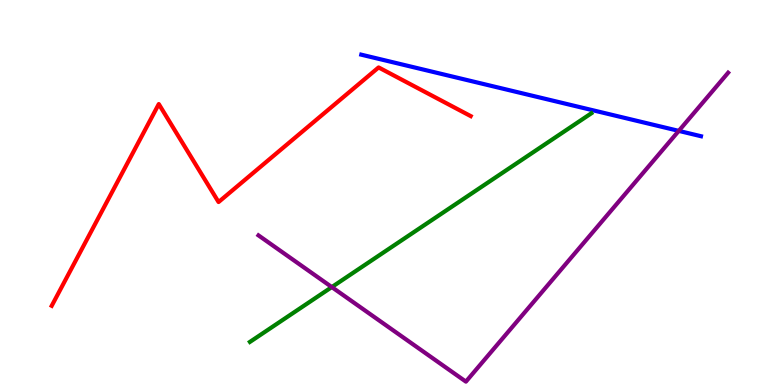[{'lines': ['blue', 'red'], 'intersections': []}, {'lines': ['green', 'red'], 'intersections': []}, {'lines': ['purple', 'red'], 'intersections': []}, {'lines': ['blue', 'green'], 'intersections': []}, {'lines': ['blue', 'purple'], 'intersections': [{'x': 8.76, 'y': 6.6}]}, {'lines': ['green', 'purple'], 'intersections': [{'x': 4.28, 'y': 2.54}]}]